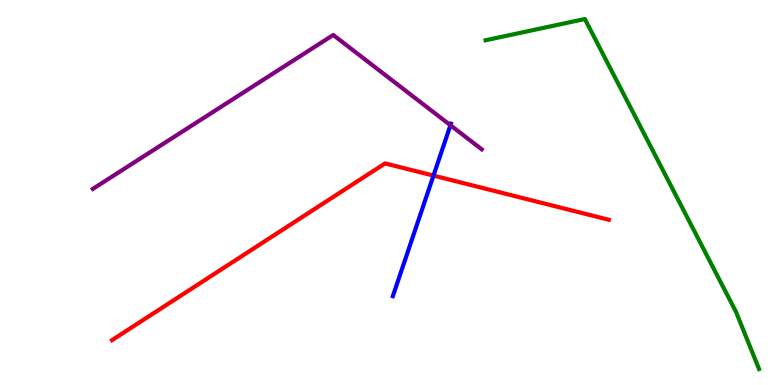[{'lines': ['blue', 'red'], 'intersections': [{'x': 5.59, 'y': 5.44}]}, {'lines': ['green', 'red'], 'intersections': []}, {'lines': ['purple', 'red'], 'intersections': []}, {'lines': ['blue', 'green'], 'intersections': []}, {'lines': ['blue', 'purple'], 'intersections': [{'x': 5.81, 'y': 6.75}]}, {'lines': ['green', 'purple'], 'intersections': []}]